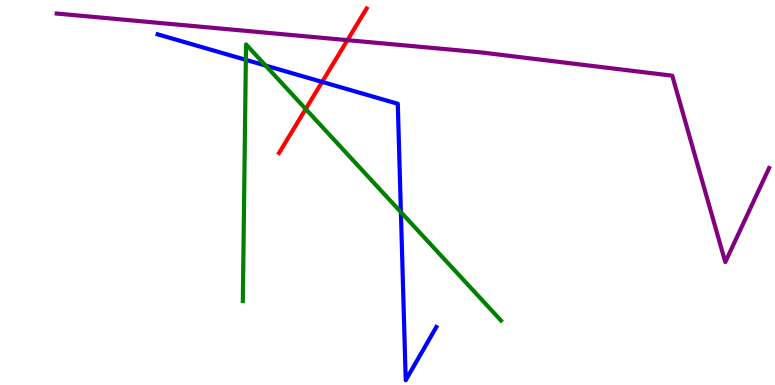[{'lines': ['blue', 'red'], 'intersections': [{'x': 4.16, 'y': 7.87}]}, {'lines': ['green', 'red'], 'intersections': [{'x': 3.94, 'y': 7.17}]}, {'lines': ['purple', 'red'], 'intersections': [{'x': 4.48, 'y': 8.96}]}, {'lines': ['blue', 'green'], 'intersections': [{'x': 3.17, 'y': 8.45}, {'x': 3.43, 'y': 8.3}, {'x': 5.17, 'y': 4.49}]}, {'lines': ['blue', 'purple'], 'intersections': []}, {'lines': ['green', 'purple'], 'intersections': []}]